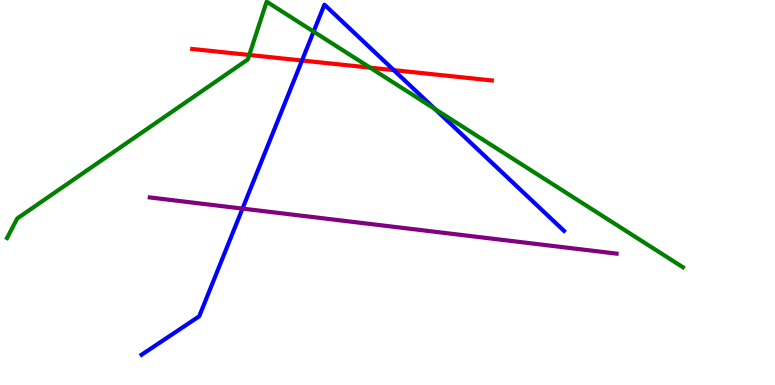[{'lines': ['blue', 'red'], 'intersections': [{'x': 3.9, 'y': 8.43}, {'x': 5.08, 'y': 8.18}]}, {'lines': ['green', 'red'], 'intersections': [{'x': 3.22, 'y': 8.57}, {'x': 4.78, 'y': 8.24}]}, {'lines': ['purple', 'red'], 'intersections': []}, {'lines': ['blue', 'green'], 'intersections': [{'x': 4.05, 'y': 9.18}, {'x': 5.61, 'y': 7.17}]}, {'lines': ['blue', 'purple'], 'intersections': [{'x': 3.13, 'y': 4.58}]}, {'lines': ['green', 'purple'], 'intersections': []}]